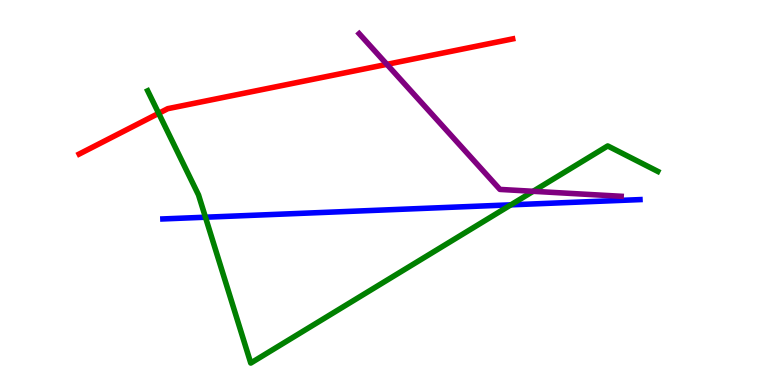[{'lines': ['blue', 'red'], 'intersections': []}, {'lines': ['green', 'red'], 'intersections': [{'x': 2.05, 'y': 7.06}]}, {'lines': ['purple', 'red'], 'intersections': [{'x': 4.99, 'y': 8.33}]}, {'lines': ['blue', 'green'], 'intersections': [{'x': 2.65, 'y': 4.36}, {'x': 6.59, 'y': 4.68}]}, {'lines': ['blue', 'purple'], 'intersections': []}, {'lines': ['green', 'purple'], 'intersections': [{'x': 6.88, 'y': 5.03}]}]